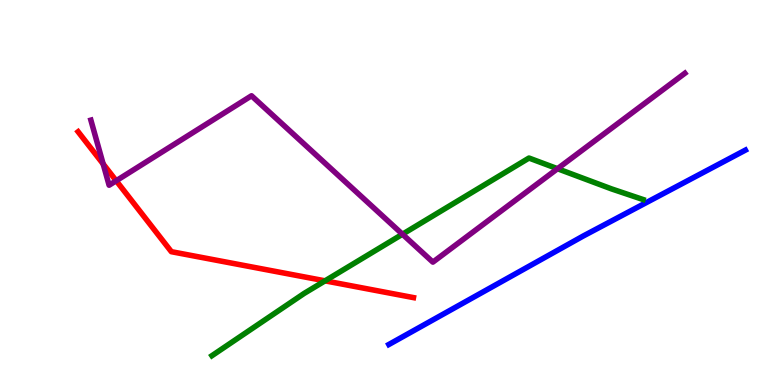[{'lines': ['blue', 'red'], 'intersections': []}, {'lines': ['green', 'red'], 'intersections': [{'x': 4.19, 'y': 2.71}]}, {'lines': ['purple', 'red'], 'intersections': [{'x': 1.33, 'y': 5.74}, {'x': 1.5, 'y': 5.3}]}, {'lines': ['blue', 'green'], 'intersections': []}, {'lines': ['blue', 'purple'], 'intersections': []}, {'lines': ['green', 'purple'], 'intersections': [{'x': 5.19, 'y': 3.92}, {'x': 7.19, 'y': 5.62}]}]